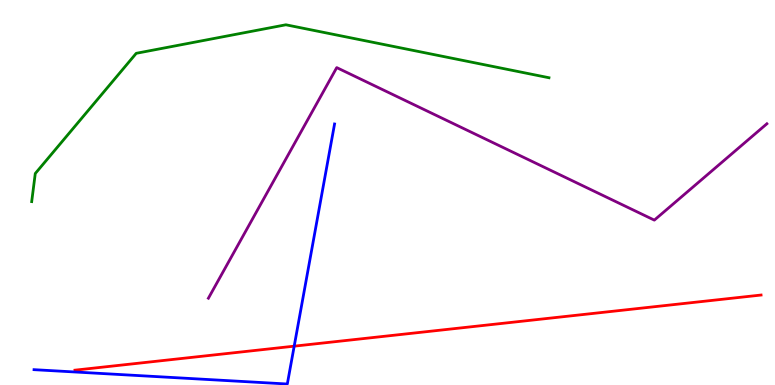[{'lines': ['blue', 'red'], 'intersections': [{'x': 3.8, 'y': 1.01}]}, {'lines': ['green', 'red'], 'intersections': []}, {'lines': ['purple', 'red'], 'intersections': []}, {'lines': ['blue', 'green'], 'intersections': []}, {'lines': ['blue', 'purple'], 'intersections': []}, {'lines': ['green', 'purple'], 'intersections': []}]